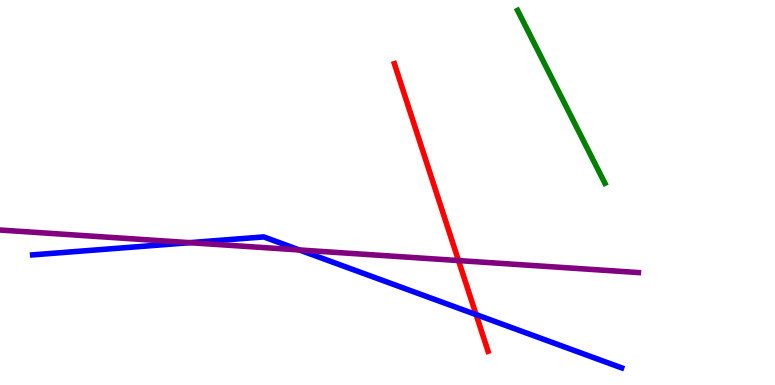[{'lines': ['blue', 'red'], 'intersections': [{'x': 6.14, 'y': 1.83}]}, {'lines': ['green', 'red'], 'intersections': []}, {'lines': ['purple', 'red'], 'intersections': [{'x': 5.92, 'y': 3.23}]}, {'lines': ['blue', 'green'], 'intersections': []}, {'lines': ['blue', 'purple'], 'intersections': [{'x': 2.45, 'y': 3.7}, {'x': 3.86, 'y': 3.51}]}, {'lines': ['green', 'purple'], 'intersections': []}]